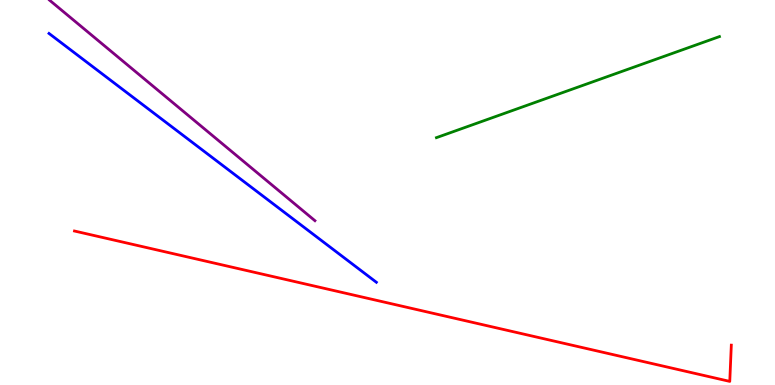[{'lines': ['blue', 'red'], 'intersections': []}, {'lines': ['green', 'red'], 'intersections': []}, {'lines': ['purple', 'red'], 'intersections': []}, {'lines': ['blue', 'green'], 'intersections': []}, {'lines': ['blue', 'purple'], 'intersections': []}, {'lines': ['green', 'purple'], 'intersections': []}]